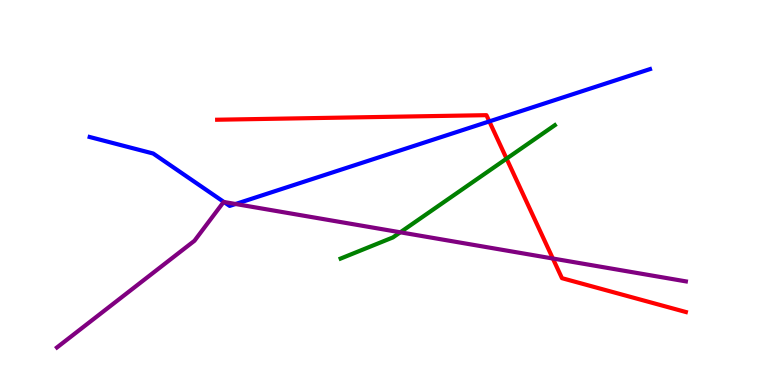[{'lines': ['blue', 'red'], 'intersections': [{'x': 6.31, 'y': 6.85}]}, {'lines': ['green', 'red'], 'intersections': [{'x': 6.54, 'y': 5.88}]}, {'lines': ['purple', 'red'], 'intersections': [{'x': 7.13, 'y': 3.29}]}, {'lines': ['blue', 'green'], 'intersections': []}, {'lines': ['blue', 'purple'], 'intersections': [{'x': 2.89, 'y': 4.75}, {'x': 3.04, 'y': 4.7}]}, {'lines': ['green', 'purple'], 'intersections': [{'x': 5.17, 'y': 3.97}]}]